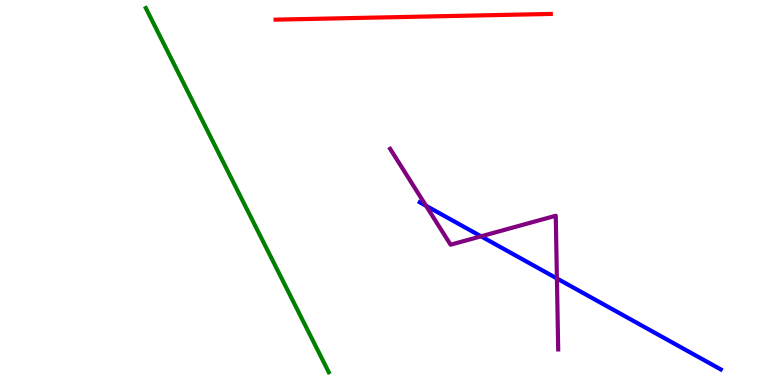[{'lines': ['blue', 'red'], 'intersections': []}, {'lines': ['green', 'red'], 'intersections': []}, {'lines': ['purple', 'red'], 'intersections': []}, {'lines': ['blue', 'green'], 'intersections': []}, {'lines': ['blue', 'purple'], 'intersections': [{'x': 5.5, 'y': 4.65}, {'x': 6.21, 'y': 3.86}, {'x': 7.19, 'y': 2.77}]}, {'lines': ['green', 'purple'], 'intersections': []}]